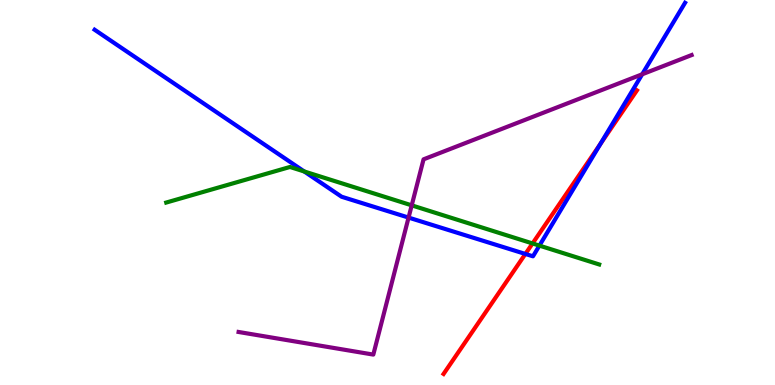[{'lines': ['blue', 'red'], 'intersections': [{'x': 6.78, 'y': 3.4}, {'x': 7.75, 'y': 6.26}]}, {'lines': ['green', 'red'], 'intersections': [{'x': 6.87, 'y': 3.68}]}, {'lines': ['purple', 'red'], 'intersections': []}, {'lines': ['blue', 'green'], 'intersections': [{'x': 3.93, 'y': 5.55}, {'x': 6.96, 'y': 3.62}]}, {'lines': ['blue', 'purple'], 'intersections': [{'x': 5.27, 'y': 4.35}, {'x': 8.29, 'y': 8.07}]}, {'lines': ['green', 'purple'], 'intersections': [{'x': 5.31, 'y': 4.67}]}]